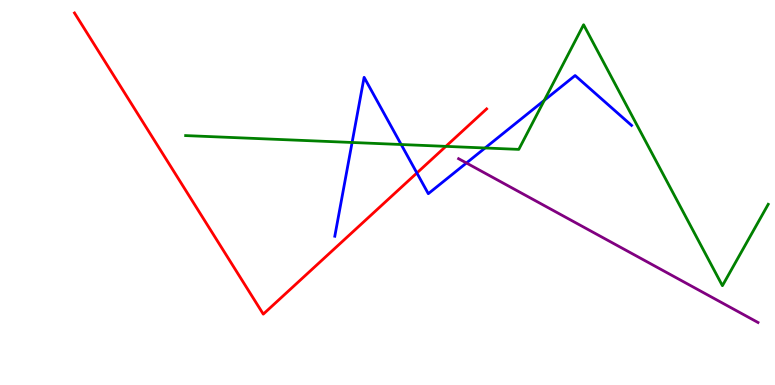[{'lines': ['blue', 'red'], 'intersections': [{'x': 5.38, 'y': 5.51}]}, {'lines': ['green', 'red'], 'intersections': [{'x': 5.75, 'y': 6.2}]}, {'lines': ['purple', 'red'], 'intersections': []}, {'lines': ['blue', 'green'], 'intersections': [{'x': 4.54, 'y': 6.3}, {'x': 5.18, 'y': 6.25}, {'x': 6.26, 'y': 6.16}, {'x': 7.02, 'y': 7.39}]}, {'lines': ['blue', 'purple'], 'intersections': [{'x': 6.02, 'y': 5.77}]}, {'lines': ['green', 'purple'], 'intersections': []}]